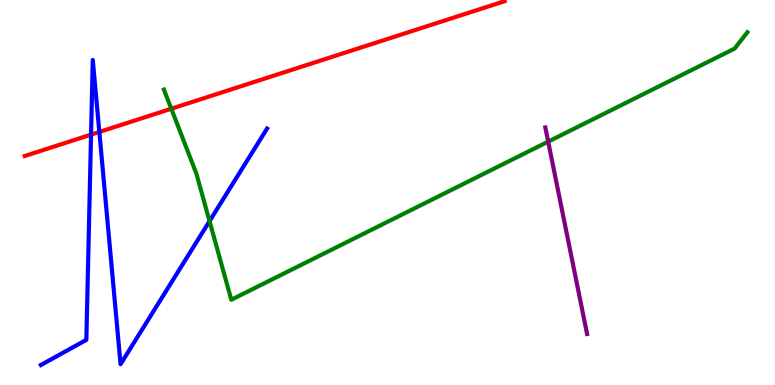[{'lines': ['blue', 'red'], 'intersections': [{'x': 1.17, 'y': 6.5}, {'x': 1.28, 'y': 6.57}]}, {'lines': ['green', 'red'], 'intersections': [{'x': 2.21, 'y': 7.18}]}, {'lines': ['purple', 'red'], 'intersections': []}, {'lines': ['blue', 'green'], 'intersections': [{'x': 2.7, 'y': 4.26}]}, {'lines': ['blue', 'purple'], 'intersections': []}, {'lines': ['green', 'purple'], 'intersections': [{'x': 7.07, 'y': 6.32}]}]